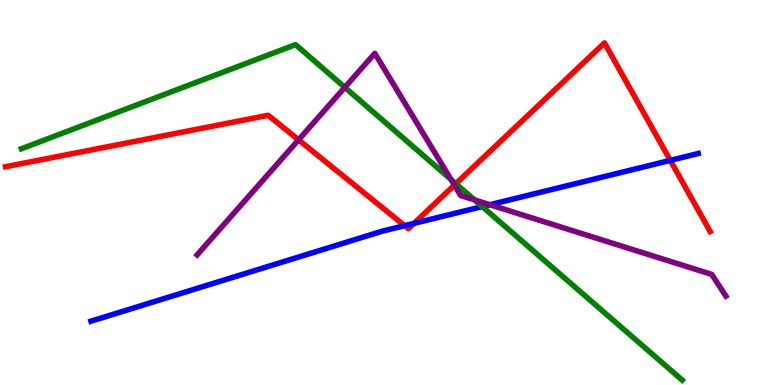[{'lines': ['blue', 'red'], 'intersections': [{'x': 5.22, 'y': 4.14}, {'x': 5.34, 'y': 4.2}, {'x': 8.65, 'y': 5.83}]}, {'lines': ['green', 'red'], 'intersections': [{'x': 5.88, 'y': 5.23}]}, {'lines': ['purple', 'red'], 'intersections': [{'x': 3.85, 'y': 6.37}, {'x': 5.86, 'y': 5.19}]}, {'lines': ['blue', 'green'], 'intersections': [{'x': 6.22, 'y': 4.63}]}, {'lines': ['blue', 'purple'], 'intersections': [{'x': 6.32, 'y': 4.68}]}, {'lines': ['green', 'purple'], 'intersections': [{'x': 4.45, 'y': 7.73}, {'x': 5.82, 'y': 5.34}, {'x': 6.12, 'y': 4.81}]}]